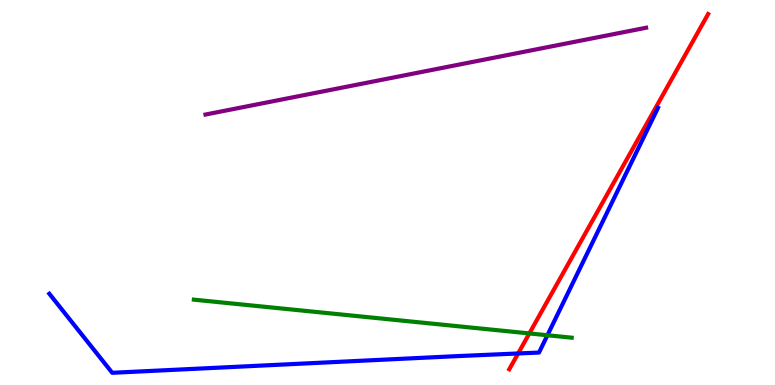[{'lines': ['blue', 'red'], 'intersections': [{'x': 6.69, 'y': 0.819}]}, {'lines': ['green', 'red'], 'intersections': [{'x': 6.83, 'y': 1.34}]}, {'lines': ['purple', 'red'], 'intersections': []}, {'lines': ['blue', 'green'], 'intersections': [{'x': 7.06, 'y': 1.29}]}, {'lines': ['blue', 'purple'], 'intersections': []}, {'lines': ['green', 'purple'], 'intersections': []}]